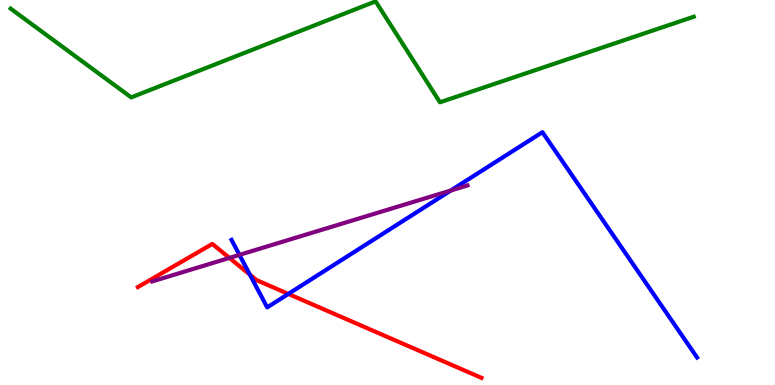[{'lines': ['blue', 'red'], 'intersections': [{'x': 3.22, 'y': 2.87}, {'x': 3.72, 'y': 2.37}]}, {'lines': ['green', 'red'], 'intersections': []}, {'lines': ['purple', 'red'], 'intersections': [{'x': 2.96, 'y': 3.3}]}, {'lines': ['blue', 'green'], 'intersections': []}, {'lines': ['blue', 'purple'], 'intersections': [{'x': 3.09, 'y': 3.38}, {'x': 5.82, 'y': 5.05}]}, {'lines': ['green', 'purple'], 'intersections': []}]